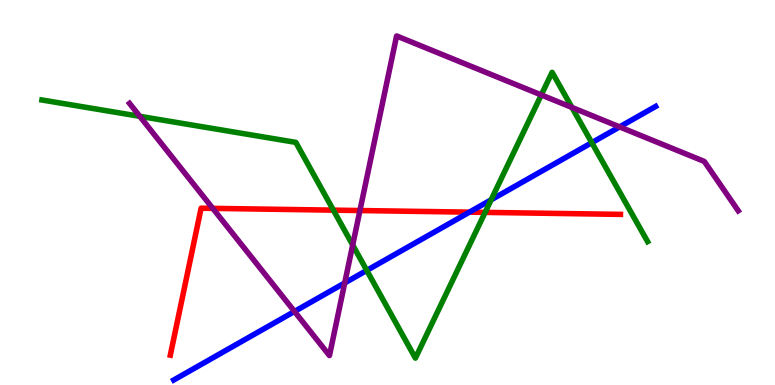[{'lines': ['blue', 'red'], 'intersections': [{'x': 6.06, 'y': 4.49}]}, {'lines': ['green', 'red'], 'intersections': [{'x': 4.3, 'y': 4.54}, {'x': 6.26, 'y': 4.48}]}, {'lines': ['purple', 'red'], 'intersections': [{'x': 2.75, 'y': 4.59}, {'x': 4.64, 'y': 4.53}]}, {'lines': ['blue', 'green'], 'intersections': [{'x': 4.73, 'y': 2.98}, {'x': 6.34, 'y': 4.81}, {'x': 7.64, 'y': 6.29}]}, {'lines': ['blue', 'purple'], 'intersections': [{'x': 3.8, 'y': 1.91}, {'x': 4.45, 'y': 2.65}, {'x': 7.99, 'y': 6.7}]}, {'lines': ['green', 'purple'], 'intersections': [{'x': 1.8, 'y': 6.98}, {'x': 4.55, 'y': 3.64}, {'x': 6.98, 'y': 7.53}, {'x': 7.38, 'y': 7.21}]}]